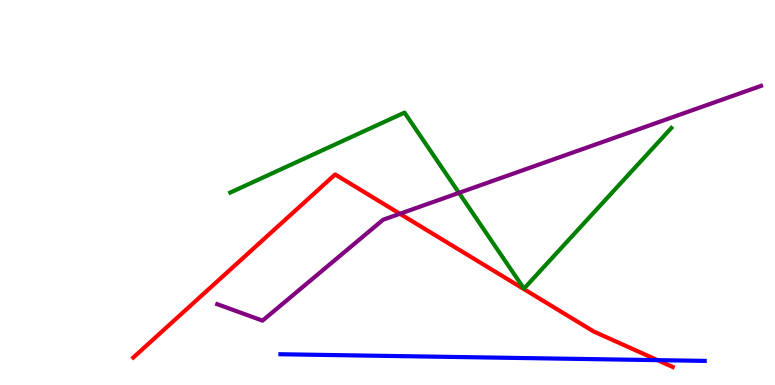[{'lines': ['blue', 'red'], 'intersections': [{'x': 8.48, 'y': 0.645}]}, {'lines': ['green', 'red'], 'intersections': []}, {'lines': ['purple', 'red'], 'intersections': [{'x': 5.16, 'y': 4.45}]}, {'lines': ['blue', 'green'], 'intersections': []}, {'lines': ['blue', 'purple'], 'intersections': []}, {'lines': ['green', 'purple'], 'intersections': [{'x': 5.92, 'y': 4.99}]}]